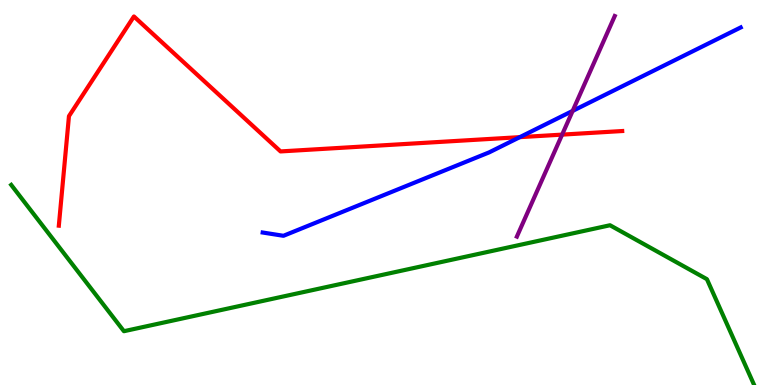[{'lines': ['blue', 'red'], 'intersections': [{'x': 6.71, 'y': 6.44}]}, {'lines': ['green', 'red'], 'intersections': []}, {'lines': ['purple', 'red'], 'intersections': [{'x': 7.25, 'y': 6.5}]}, {'lines': ['blue', 'green'], 'intersections': []}, {'lines': ['blue', 'purple'], 'intersections': [{'x': 7.39, 'y': 7.12}]}, {'lines': ['green', 'purple'], 'intersections': []}]